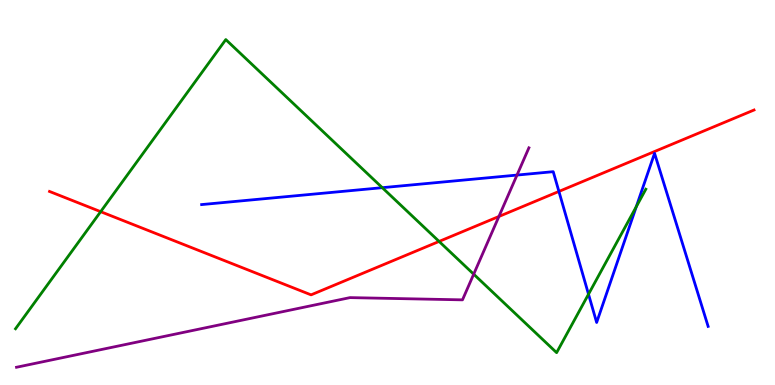[{'lines': ['blue', 'red'], 'intersections': [{'x': 7.21, 'y': 5.03}]}, {'lines': ['green', 'red'], 'intersections': [{'x': 1.3, 'y': 4.5}, {'x': 5.67, 'y': 3.73}]}, {'lines': ['purple', 'red'], 'intersections': [{'x': 6.44, 'y': 4.38}]}, {'lines': ['blue', 'green'], 'intersections': [{'x': 4.93, 'y': 5.13}, {'x': 7.59, 'y': 2.36}, {'x': 8.21, 'y': 4.63}]}, {'lines': ['blue', 'purple'], 'intersections': [{'x': 6.67, 'y': 5.45}]}, {'lines': ['green', 'purple'], 'intersections': [{'x': 6.11, 'y': 2.88}]}]